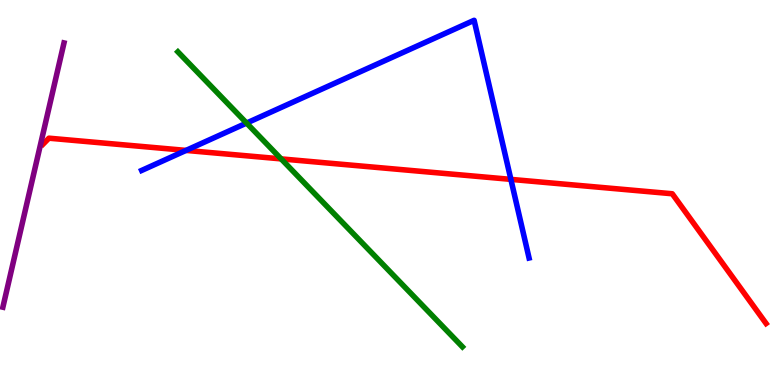[{'lines': ['blue', 'red'], 'intersections': [{'x': 2.4, 'y': 6.09}, {'x': 6.59, 'y': 5.34}]}, {'lines': ['green', 'red'], 'intersections': [{'x': 3.63, 'y': 5.87}]}, {'lines': ['purple', 'red'], 'intersections': []}, {'lines': ['blue', 'green'], 'intersections': [{'x': 3.18, 'y': 6.8}]}, {'lines': ['blue', 'purple'], 'intersections': []}, {'lines': ['green', 'purple'], 'intersections': []}]